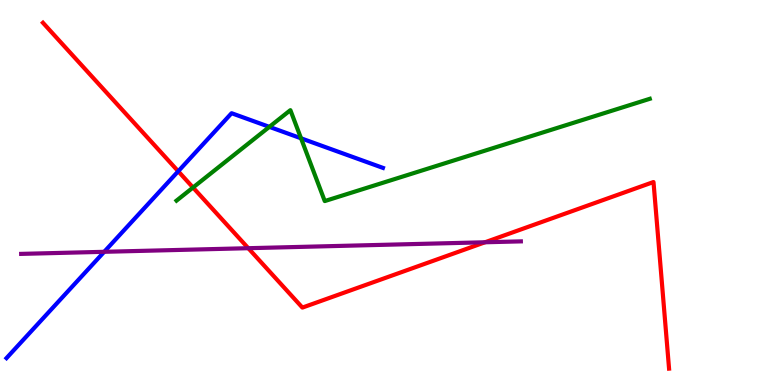[{'lines': ['blue', 'red'], 'intersections': [{'x': 2.3, 'y': 5.55}]}, {'lines': ['green', 'red'], 'intersections': [{'x': 2.49, 'y': 5.13}]}, {'lines': ['purple', 'red'], 'intersections': [{'x': 3.2, 'y': 3.55}, {'x': 6.26, 'y': 3.71}]}, {'lines': ['blue', 'green'], 'intersections': [{'x': 3.48, 'y': 6.7}, {'x': 3.88, 'y': 6.41}]}, {'lines': ['blue', 'purple'], 'intersections': [{'x': 1.34, 'y': 3.46}]}, {'lines': ['green', 'purple'], 'intersections': []}]